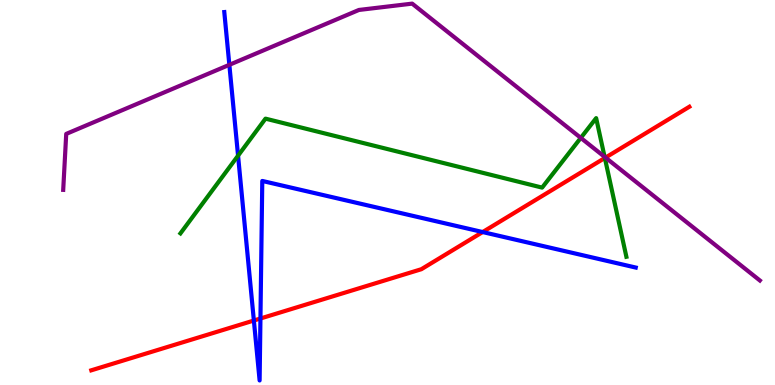[{'lines': ['blue', 'red'], 'intersections': [{'x': 3.28, 'y': 1.67}, {'x': 3.36, 'y': 1.73}, {'x': 6.23, 'y': 3.97}]}, {'lines': ['green', 'red'], 'intersections': [{'x': 7.8, 'y': 5.9}]}, {'lines': ['purple', 'red'], 'intersections': [{'x': 7.81, 'y': 5.91}]}, {'lines': ['blue', 'green'], 'intersections': [{'x': 3.07, 'y': 5.96}]}, {'lines': ['blue', 'purple'], 'intersections': [{'x': 2.96, 'y': 8.32}]}, {'lines': ['green', 'purple'], 'intersections': [{'x': 7.49, 'y': 6.42}, {'x': 7.8, 'y': 5.93}]}]